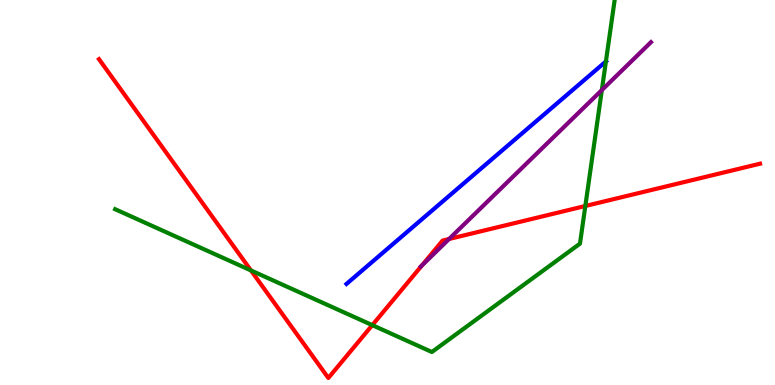[{'lines': ['blue', 'red'], 'intersections': []}, {'lines': ['green', 'red'], 'intersections': [{'x': 3.24, 'y': 2.98}, {'x': 4.8, 'y': 1.55}, {'x': 7.55, 'y': 4.65}]}, {'lines': ['purple', 'red'], 'intersections': [{'x': 5.44, 'y': 3.1}, {'x': 5.79, 'y': 3.79}]}, {'lines': ['blue', 'green'], 'intersections': [{'x': 7.82, 'y': 8.4}]}, {'lines': ['blue', 'purple'], 'intersections': []}, {'lines': ['green', 'purple'], 'intersections': [{'x': 7.77, 'y': 7.66}]}]